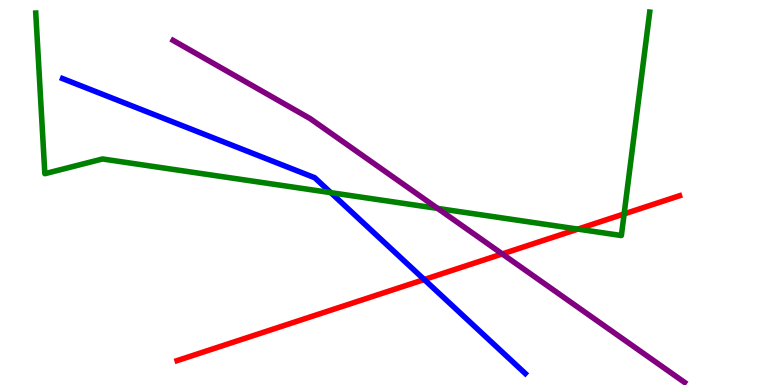[{'lines': ['blue', 'red'], 'intersections': [{'x': 5.47, 'y': 2.74}]}, {'lines': ['green', 'red'], 'intersections': [{'x': 7.46, 'y': 4.05}, {'x': 8.05, 'y': 4.44}]}, {'lines': ['purple', 'red'], 'intersections': [{'x': 6.48, 'y': 3.4}]}, {'lines': ['blue', 'green'], 'intersections': [{'x': 4.27, 'y': 5.0}]}, {'lines': ['blue', 'purple'], 'intersections': []}, {'lines': ['green', 'purple'], 'intersections': [{'x': 5.65, 'y': 4.59}]}]